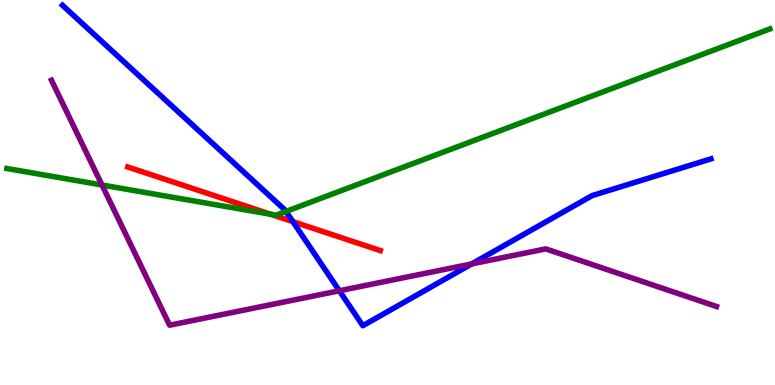[{'lines': ['blue', 'red'], 'intersections': [{'x': 3.78, 'y': 4.24}]}, {'lines': ['green', 'red'], 'intersections': [{'x': 3.49, 'y': 4.43}]}, {'lines': ['purple', 'red'], 'intersections': []}, {'lines': ['blue', 'green'], 'intersections': [{'x': 3.69, 'y': 4.51}]}, {'lines': ['blue', 'purple'], 'intersections': [{'x': 4.38, 'y': 2.45}, {'x': 6.09, 'y': 3.15}]}, {'lines': ['green', 'purple'], 'intersections': [{'x': 1.32, 'y': 5.19}]}]